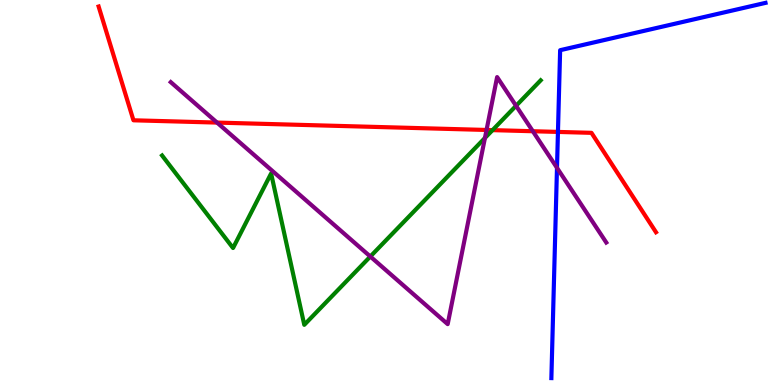[{'lines': ['blue', 'red'], 'intersections': [{'x': 7.2, 'y': 6.57}]}, {'lines': ['green', 'red'], 'intersections': [{'x': 6.36, 'y': 6.62}]}, {'lines': ['purple', 'red'], 'intersections': [{'x': 2.8, 'y': 6.82}, {'x': 6.28, 'y': 6.62}, {'x': 6.88, 'y': 6.59}]}, {'lines': ['blue', 'green'], 'intersections': []}, {'lines': ['blue', 'purple'], 'intersections': [{'x': 7.19, 'y': 5.64}]}, {'lines': ['green', 'purple'], 'intersections': [{'x': 4.78, 'y': 3.34}, {'x': 6.26, 'y': 6.42}, {'x': 6.66, 'y': 7.25}]}]